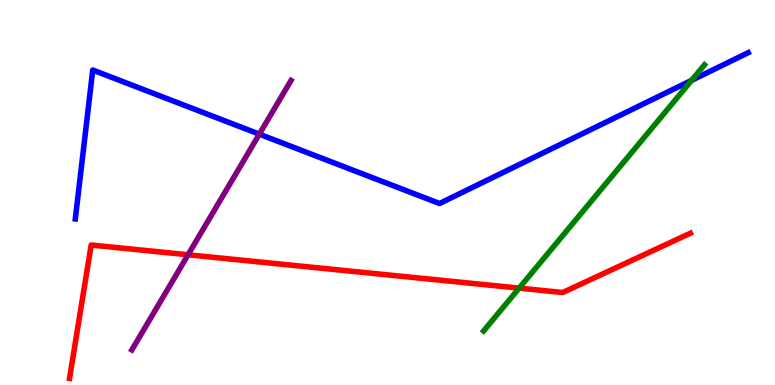[{'lines': ['blue', 'red'], 'intersections': []}, {'lines': ['green', 'red'], 'intersections': [{'x': 6.7, 'y': 2.52}]}, {'lines': ['purple', 'red'], 'intersections': [{'x': 2.43, 'y': 3.38}]}, {'lines': ['blue', 'green'], 'intersections': [{'x': 8.92, 'y': 7.91}]}, {'lines': ['blue', 'purple'], 'intersections': [{'x': 3.35, 'y': 6.52}]}, {'lines': ['green', 'purple'], 'intersections': []}]